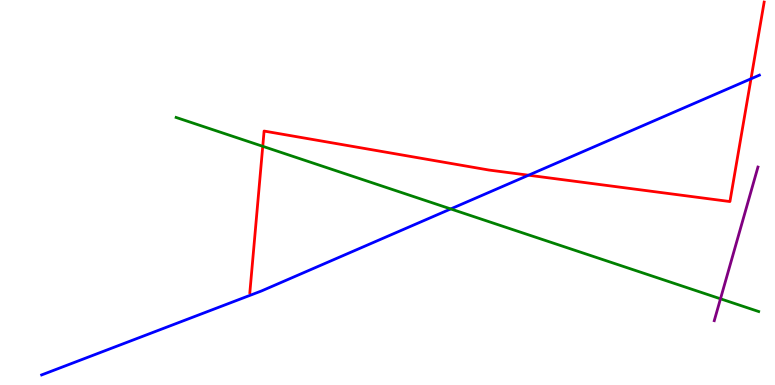[{'lines': ['blue', 'red'], 'intersections': [{'x': 6.82, 'y': 5.45}, {'x': 9.69, 'y': 7.95}]}, {'lines': ['green', 'red'], 'intersections': [{'x': 3.39, 'y': 6.2}]}, {'lines': ['purple', 'red'], 'intersections': []}, {'lines': ['blue', 'green'], 'intersections': [{'x': 5.82, 'y': 4.57}]}, {'lines': ['blue', 'purple'], 'intersections': []}, {'lines': ['green', 'purple'], 'intersections': [{'x': 9.3, 'y': 2.24}]}]